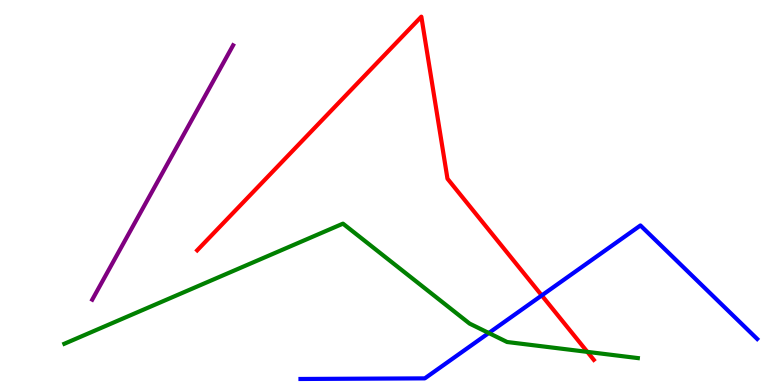[{'lines': ['blue', 'red'], 'intersections': [{'x': 6.99, 'y': 2.33}]}, {'lines': ['green', 'red'], 'intersections': [{'x': 7.58, 'y': 0.86}]}, {'lines': ['purple', 'red'], 'intersections': []}, {'lines': ['blue', 'green'], 'intersections': [{'x': 6.31, 'y': 1.35}]}, {'lines': ['blue', 'purple'], 'intersections': []}, {'lines': ['green', 'purple'], 'intersections': []}]